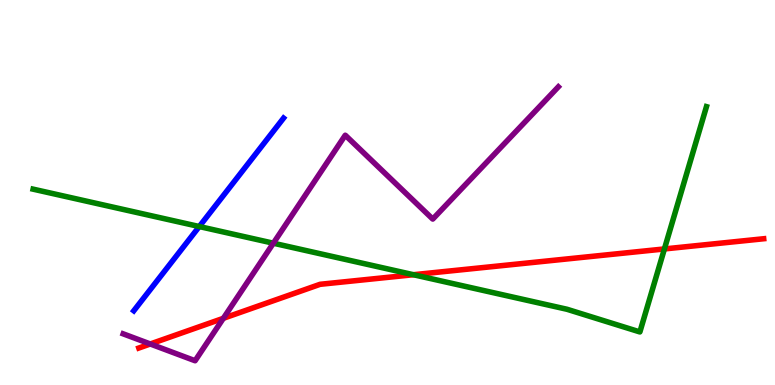[{'lines': ['blue', 'red'], 'intersections': []}, {'lines': ['green', 'red'], 'intersections': [{'x': 5.33, 'y': 2.86}, {'x': 8.57, 'y': 3.53}]}, {'lines': ['purple', 'red'], 'intersections': [{'x': 1.94, 'y': 1.07}, {'x': 2.88, 'y': 1.73}]}, {'lines': ['blue', 'green'], 'intersections': [{'x': 2.57, 'y': 4.12}]}, {'lines': ['blue', 'purple'], 'intersections': []}, {'lines': ['green', 'purple'], 'intersections': [{'x': 3.53, 'y': 3.68}]}]